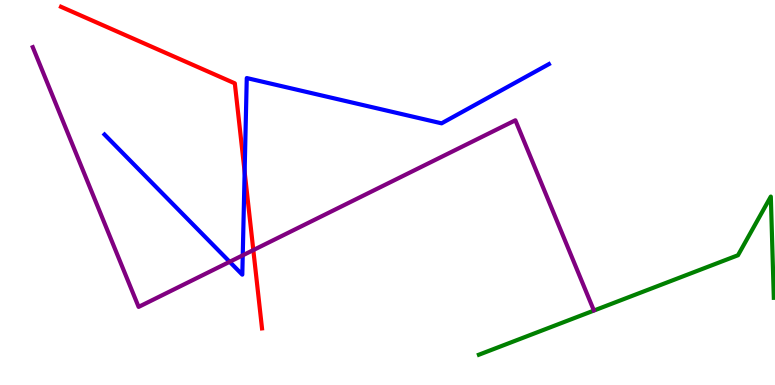[{'lines': ['blue', 'red'], 'intersections': [{'x': 3.16, 'y': 5.54}]}, {'lines': ['green', 'red'], 'intersections': []}, {'lines': ['purple', 'red'], 'intersections': [{'x': 3.27, 'y': 3.5}]}, {'lines': ['blue', 'green'], 'intersections': []}, {'lines': ['blue', 'purple'], 'intersections': [{'x': 2.96, 'y': 3.2}, {'x': 3.13, 'y': 3.37}]}, {'lines': ['green', 'purple'], 'intersections': []}]